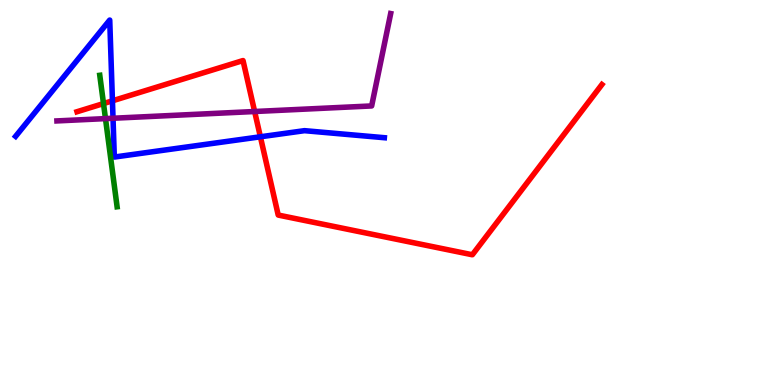[{'lines': ['blue', 'red'], 'intersections': [{'x': 1.45, 'y': 7.38}, {'x': 3.36, 'y': 6.45}]}, {'lines': ['green', 'red'], 'intersections': [{'x': 1.34, 'y': 7.31}]}, {'lines': ['purple', 'red'], 'intersections': [{'x': 3.29, 'y': 7.1}]}, {'lines': ['blue', 'green'], 'intersections': []}, {'lines': ['blue', 'purple'], 'intersections': [{'x': 1.46, 'y': 6.93}]}, {'lines': ['green', 'purple'], 'intersections': [{'x': 1.36, 'y': 6.92}]}]